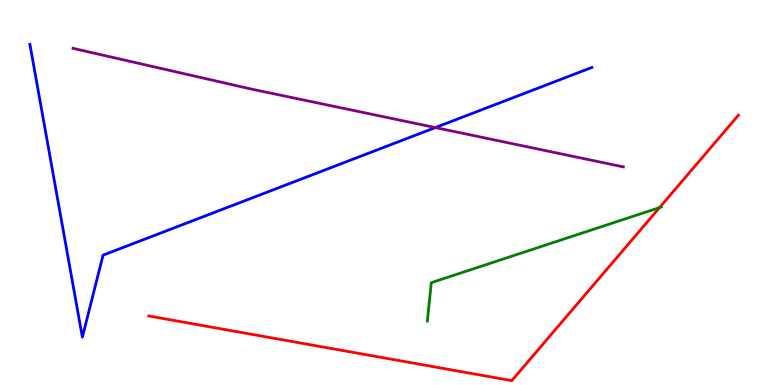[{'lines': ['blue', 'red'], 'intersections': []}, {'lines': ['green', 'red'], 'intersections': [{'x': 8.51, 'y': 4.61}]}, {'lines': ['purple', 'red'], 'intersections': []}, {'lines': ['blue', 'green'], 'intersections': []}, {'lines': ['blue', 'purple'], 'intersections': [{'x': 5.62, 'y': 6.69}]}, {'lines': ['green', 'purple'], 'intersections': []}]